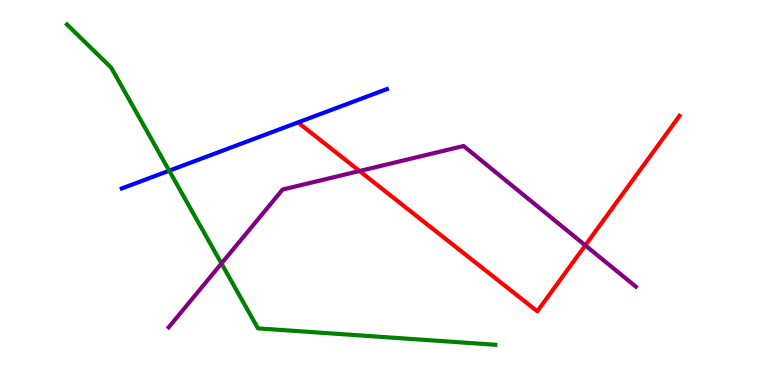[{'lines': ['blue', 'red'], 'intersections': []}, {'lines': ['green', 'red'], 'intersections': []}, {'lines': ['purple', 'red'], 'intersections': [{'x': 4.64, 'y': 5.56}, {'x': 7.55, 'y': 3.63}]}, {'lines': ['blue', 'green'], 'intersections': [{'x': 2.18, 'y': 5.57}]}, {'lines': ['blue', 'purple'], 'intersections': []}, {'lines': ['green', 'purple'], 'intersections': [{'x': 2.86, 'y': 3.16}]}]